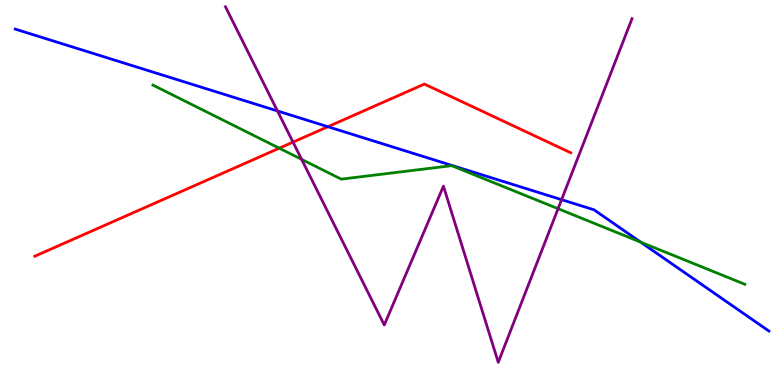[{'lines': ['blue', 'red'], 'intersections': [{'x': 4.23, 'y': 6.71}]}, {'lines': ['green', 'red'], 'intersections': [{'x': 3.6, 'y': 6.15}]}, {'lines': ['purple', 'red'], 'intersections': [{'x': 3.78, 'y': 6.31}]}, {'lines': ['blue', 'green'], 'intersections': [{'x': 8.27, 'y': 3.71}]}, {'lines': ['blue', 'purple'], 'intersections': [{'x': 3.58, 'y': 7.12}, {'x': 7.25, 'y': 4.81}]}, {'lines': ['green', 'purple'], 'intersections': [{'x': 3.89, 'y': 5.86}, {'x': 7.2, 'y': 4.58}]}]